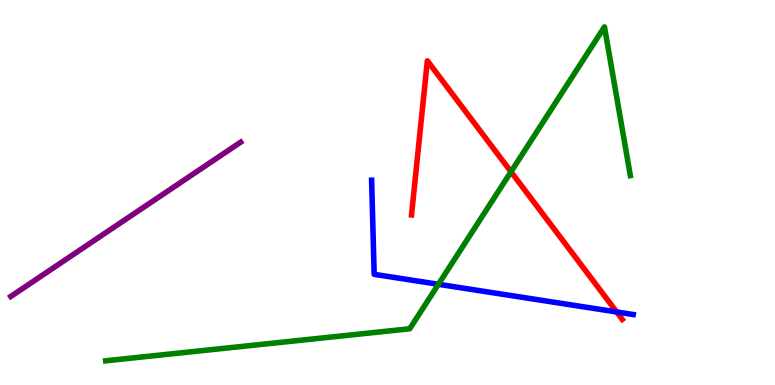[{'lines': ['blue', 'red'], 'intersections': [{'x': 7.96, 'y': 1.9}]}, {'lines': ['green', 'red'], 'intersections': [{'x': 6.59, 'y': 5.54}]}, {'lines': ['purple', 'red'], 'intersections': []}, {'lines': ['blue', 'green'], 'intersections': [{'x': 5.66, 'y': 2.62}]}, {'lines': ['blue', 'purple'], 'intersections': []}, {'lines': ['green', 'purple'], 'intersections': []}]